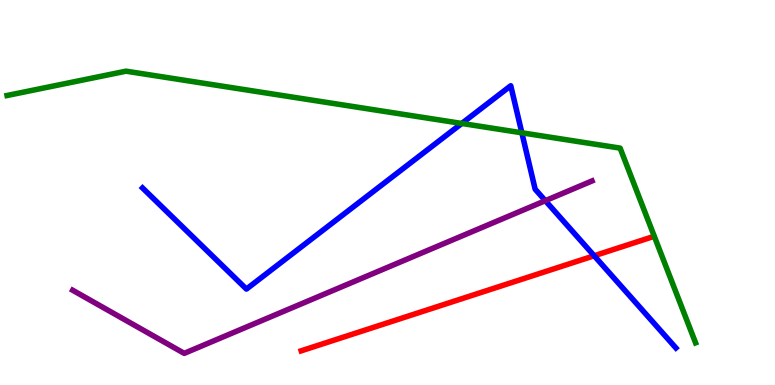[{'lines': ['blue', 'red'], 'intersections': [{'x': 7.67, 'y': 3.36}]}, {'lines': ['green', 'red'], 'intersections': []}, {'lines': ['purple', 'red'], 'intersections': []}, {'lines': ['blue', 'green'], 'intersections': [{'x': 5.96, 'y': 6.79}, {'x': 6.73, 'y': 6.55}]}, {'lines': ['blue', 'purple'], 'intersections': [{'x': 7.04, 'y': 4.79}]}, {'lines': ['green', 'purple'], 'intersections': []}]